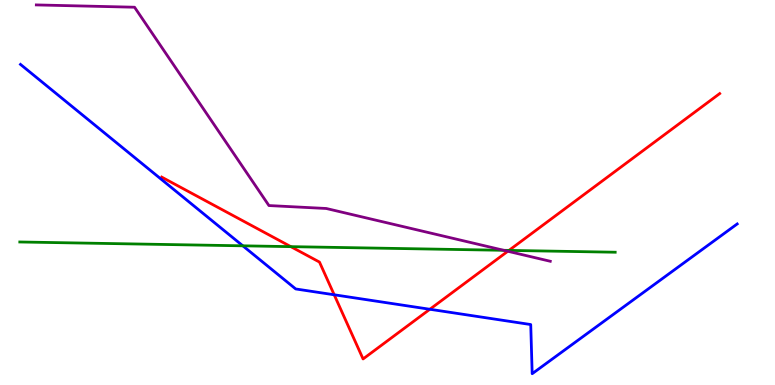[{'lines': ['blue', 'red'], 'intersections': [{'x': 4.31, 'y': 2.34}, {'x': 5.55, 'y': 1.97}]}, {'lines': ['green', 'red'], 'intersections': [{'x': 3.75, 'y': 3.59}, {'x': 6.57, 'y': 3.5}]}, {'lines': ['purple', 'red'], 'intersections': [{'x': 6.55, 'y': 3.47}]}, {'lines': ['blue', 'green'], 'intersections': [{'x': 3.13, 'y': 3.62}]}, {'lines': ['blue', 'purple'], 'intersections': []}, {'lines': ['green', 'purple'], 'intersections': [{'x': 6.5, 'y': 3.5}]}]